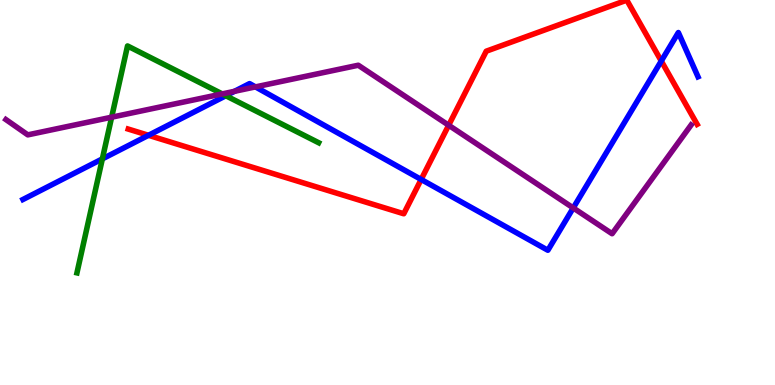[{'lines': ['blue', 'red'], 'intersections': [{'x': 1.92, 'y': 6.49}, {'x': 5.43, 'y': 5.34}, {'x': 8.53, 'y': 8.42}]}, {'lines': ['green', 'red'], 'intersections': []}, {'lines': ['purple', 'red'], 'intersections': [{'x': 5.79, 'y': 6.75}]}, {'lines': ['blue', 'green'], 'intersections': [{'x': 1.32, 'y': 5.87}, {'x': 2.91, 'y': 7.51}]}, {'lines': ['blue', 'purple'], 'intersections': [{'x': 3.03, 'y': 7.63}, {'x': 3.3, 'y': 7.74}, {'x': 7.4, 'y': 4.6}]}, {'lines': ['green', 'purple'], 'intersections': [{'x': 1.44, 'y': 6.96}, {'x': 2.87, 'y': 7.56}]}]